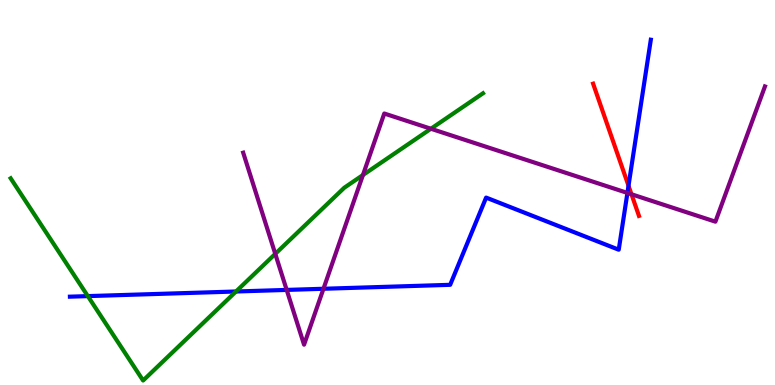[{'lines': ['blue', 'red'], 'intersections': [{'x': 8.11, 'y': 5.18}]}, {'lines': ['green', 'red'], 'intersections': []}, {'lines': ['purple', 'red'], 'intersections': [{'x': 8.15, 'y': 4.95}]}, {'lines': ['blue', 'green'], 'intersections': [{'x': 1.13, 'y': 2.31}, {'x': 3.05, 'y': 2.43}]}, {'lines': ['blue', 'purple'], 'intersections': [{'x': 3.7, 'y': 2.47}, {'x': 4.17, 'y': 2.5}, {'x': 8.1, 'y': 4.99}]}, {'lines': ['green', 'purple'], 'intersections': [{'x': 3.55, 'y': 3.41}, {'x': 4.68, 'y': 5.45}, {'x': 5.56, 'y': 6.66}]}]